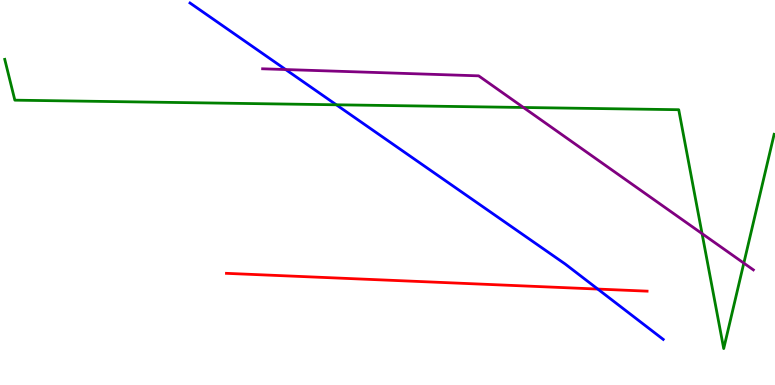[{'lines': ['blue', 'red'], 'intersections': [{'x': 7.71, 'y': 2.49}]}, {'lines': ['green', 'red'], 'intersections': []}, {'lines': ['purple', 'red'], 'intersections': []}, {'lines': ['blue', 'green'], 'intersections': [{'x': 4.34, 'y': 7.28}]}, {'lines': ['blue', 'purple'], 'intersections': [{'x': 3.69, 'y': 8.19}]}, {'lines': ['green', 'purple'], 'intersections': [{'x': 6.75, 'y': 7.21}, {'x': 9.06, 'y': 3.93}, {'x': 9.6, 'y': 3.17}]}]